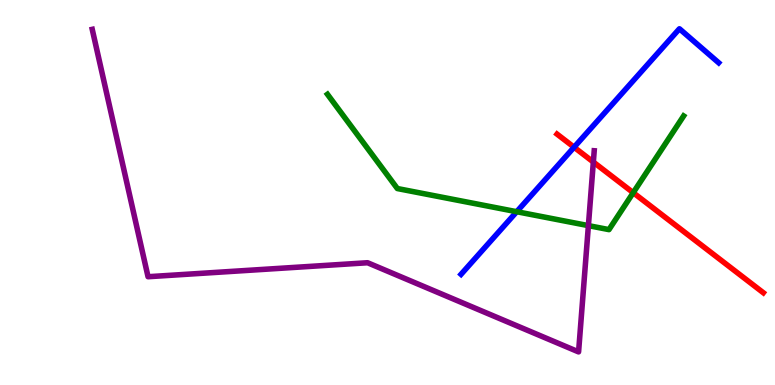[{'lines': ['blue', 'red'], 'intersections': [{'x': 7.41, 'y': 6.18}]}, {'lines': ['green', 'red'], 'intersections': [{'x': 8.17, 'y': 4.99}]}, {'lines': ['purple', 'red'], 'intersections': [{'x': 7.66, 'y': 5.79}]}, {'lines': ['blue', 'green'], 'intersections': [{'x': 6.67, 'y': 4.5}]}, {'lines': ['blue', 'purple'], 'intersections': []}, {'lines': ['green', 'purple'], 'intersections': [{'x': 7.59, 'y': 4.14}]}]